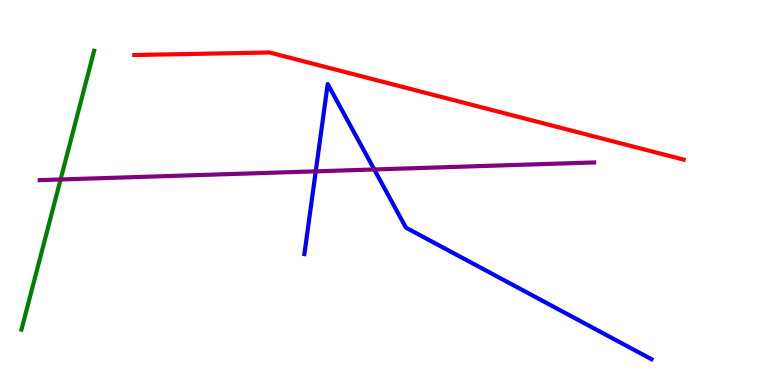[{'lines': ['blue', 'red'], 'intersections': []}, {'lines': ['green', 'red'], 'intersections': []}, {'lines': ['purple', 'red'], 'intersections': []}, {'lines': ['blue', 'green'], 'intersections': []}, {'lines': ['blue', 'purple'], 'intersections': [{'x': 4.07, 'y': 5.55}, {'x': 4.83, 'y': 5.6}]}, {'lines': ['green', 'purple'], 'intersections': [{'x': 0.782, 'y': 5.34}]}]